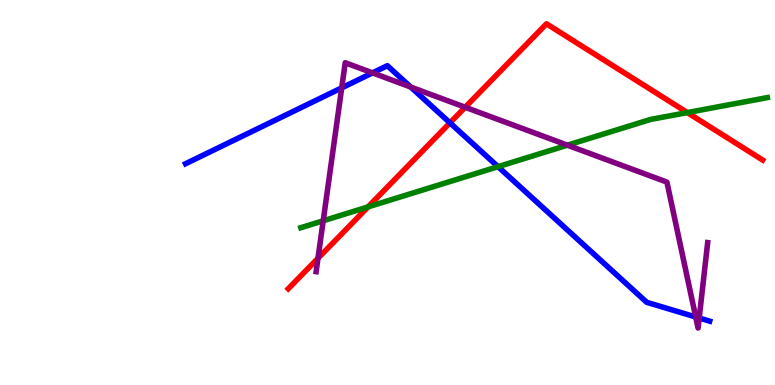[{'lines': ['blue', 'red'], 'intersections': [{'x': 5.81, 'y': 6.81}]}, {'lines': ['green', 'red'], 'intersections': [{'x': 4.75, 'y': 4.63}, {'x': 8.87, 'y': 7.08}]}, {'lines': ['purple', 'red'], 'intersections': [{'x': 4.1, 'y': 3.29}, {'x': 6.0, 'y': 7.21}]}, {'lines': ['blue', 'green'], 'intersections': [{'x': 6.43, 'y': 5.67}]}, {'lines': ['blue', 'purple'], 'intersections': [{'x': 4.41, 'y': 7.72}, {'x': 4.81, 'y': 8.11}, {'x': 5.3, 'y': 7.74}, {'x': 8.98, 'y': 1.77}, {'x': 9.02, 'y': 1.74}]}, {'lines': ['green', 'purple'], 'intersections': [{'x': 4.17, 'y': 4.27}, {'x': 7.32, 'y': 6.23}]}]